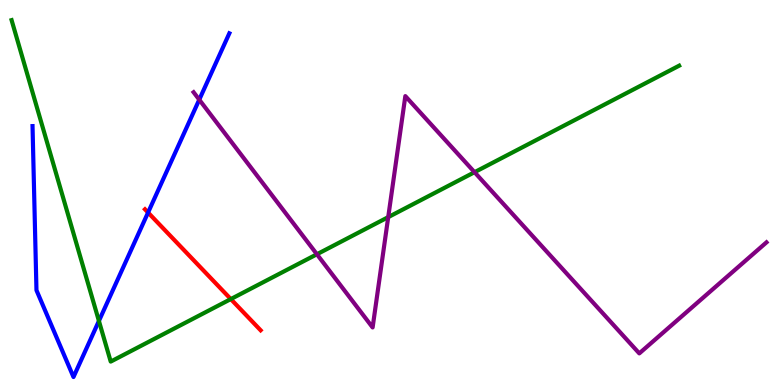[{'lines': ['blue', 'red'], 'intersections': [{'x': 1.91, 'y': 4.48}]}, {'lines': ['green', 'red'], 'intersections': [{'x': 2.98, 'y': 2.23}]}, {'lines': ['purple', 'red'], 'intersections': []}, {'lines': ['blue', 'green'], 'intersections': [{'x': 1.28, 'y': 1.66}]}, {'lines': ['blue', 'purple'], 'intersections': [{'x': 2.57, 'y': 7.41}]}, {'lines': ['green', 'purple'], 'intersections': [{'x': 4.09, 'y': 3.4}, {'x': 5.01, 'y': 4.36}, {'x': 6.12, 'y': 5.53}]}]